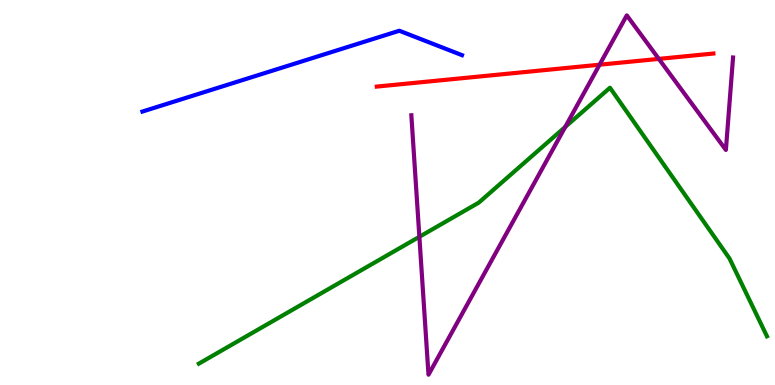[{'lines': ['blue', 'red'], 'intersections': []}, {'lines': ['green', 'red'], 'intersections': []}, {'lines': ['purple', 'red'], 'intersections': [{'x': 7.74, 'y': 8.32}, {'x': 8.5, 'y': 8.47}]}, {'lines': ['blue', 'green'], 'intersections': []}, {'lines': ['blue', 'purple'], 'intersections': []}, {'lines': ['green', 'purple'], 'intersections': [{'x': 5.41, 'y': 3.85}, {'x': 7.29, 'y': 6.7}]}]